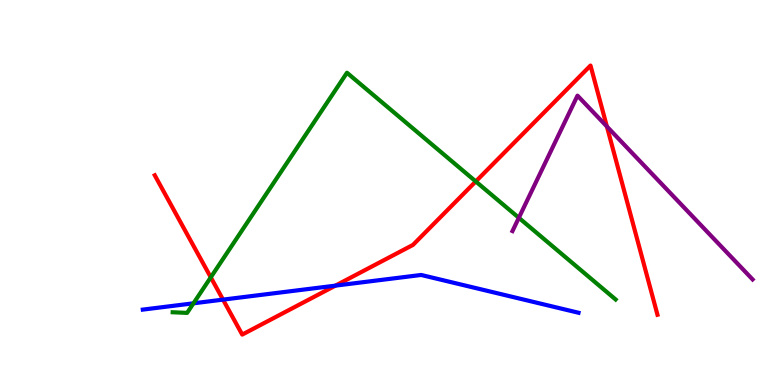[{'lines': ['blue', 'red'], 'intersections': [{'x': 2.88, 'y': 2.22}, {'x': 4.33, 'y': 2.58}]}, {'lines': ['green', 'red'], 'intersections': [{'x': 2.72, 'y': 2.8}, {'x': 6.14, 'y': 5.29}]}, {'lines': ['purple', 'red'], 'intersections': [{'x': 7.83, 'y': 6.71}]}, {'lines': ['blue', 'green'], 'intersections': [{'x': 2.5, 'y': 2.12}]}, {'lines': ['blue', 'purple'], 'intersections': []}, {'lines': ['green', 'purple'], 'intersections': [{'x': 6.69, 'y': 4.34}]}]